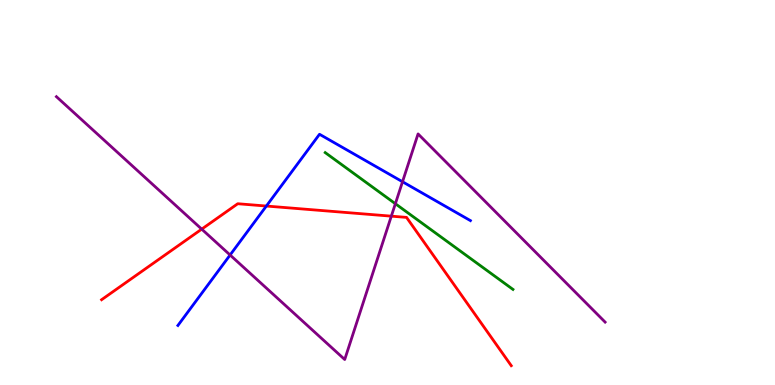[{'lines': ['blue', 'red'], 'intersections': [{'x': 3.44, 'y': 4.65}]}, {'lines': ['green', 'red'], 'intersections': []}, {'lines': ['purple', 'red'], 'intersections': [{'x': 2.6, 'y': 4.05}, {'x': 5.05, 'y': 4.39}]}, {'lines': ['blue', 'green'], 'intersections': []}, {'lines': ['blue', 'purple'], 'intersections': [{'x': 2.97, 'y': 3.38}, {'x': 5.19, 'y': 5.28}]}, {'lines': ['green', 'purple'], 'intersections': [{'x': 5.1, 'y': 4.71}]}]